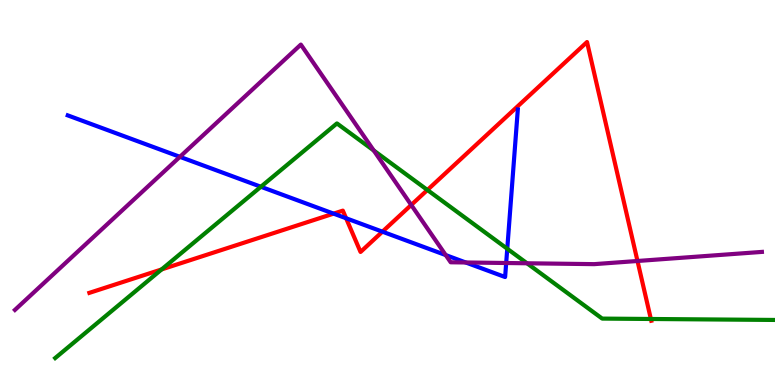[{'lines': ['blue', 'red'], 'intersections': [{'x': 4.3, 'y': 4.45}, {'x': 4.47, 'y': 4.33}, {'x': 4.93, 'y': 3.98}]}, {'lines': ['green', 'red'], 'intersections': [{'x': 2.09, 'y': 3.0}, {'x': 5.51, 'y': 5.07}, {'x': 8.4, 'y': 1.71}]}, {'lines': ['purple', 'red'], 'intersections': [{'x': 5.31, 'y': 4.68}, {'x': 8.23, 'y': 3.22}]}, {'lines': ['blue', 'green'], 'intersections': [{'x': 3.37, 'y': 5.15}, {'x': 6.55, 'y': 3.54}]}, {'lines': ['blue', 'purple'], 'intersections': [{'x': 2.32, 'y': 5.93}, {'x': 5.75, 'y': 3.37}, {'x': 6.01, 'y': 3.18}, {'x': 6.53, 'y': 3.17}]}, {'lines': ['green', 'purple'], 'intersections': [{'x': 4.82, 'y': 6.09}, {'x': 6.8, 'y': 3.16}]}]